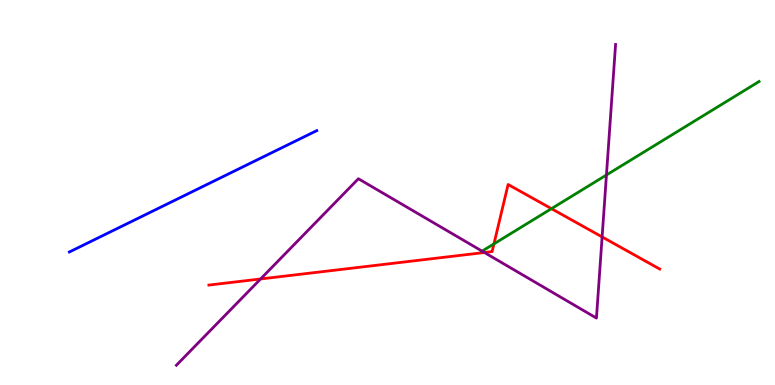[{'lines': ['blue', 'red'], 'intersections': []}, {'lines': ['green', 'red'], 'intersections': [{'x': 6.37, 'y': 3.67}, {'x': 7.12, 'y': 4.58}]}, {'lines': ['purple', 'red'], 'intersections': [{'x': 3.36, 'y': 2.75}, {'x': 6.25, 'y': 3.44}, {'x': 7.77, 'y': 3.85}]}, {'lines': ['blue', 'green'], 'intersections': []}, {'lines': ['blue', 'purple'], 'intersections': []}, {'lines': ['green', 'purple'], 'intersections': [{'x': 6.22, 'y': 3.48}, {'x': 7.83, 'y': 5.45}]}]